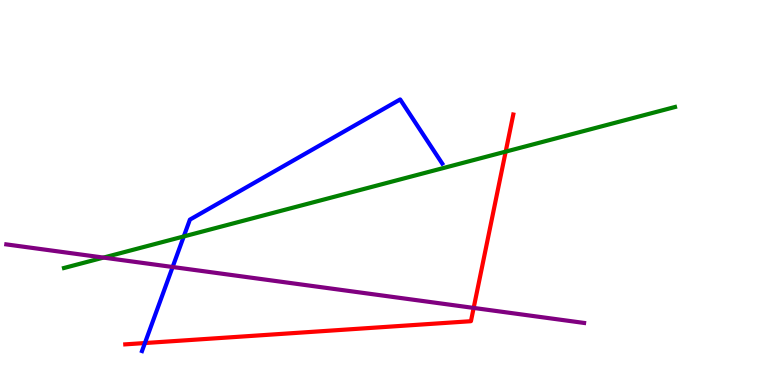[{'lines': ['blue', 'red'], 'intersections': [{'x': 1.87, 'y': 1.09}]}, {'lines': ['green', 'red'], 'intersections': [{'x': 6.52, 'y': 6.06}]}, {'lines': ['purple', 'red'], 'intersections': [{'x': 6.11, 'y': 2.0}]}, {'lines': ['blue', 'green'], 'intersections': [{'x': 2.37, 'y': 3.86}]}, {'lines': ['blue', 'purple'], 'intersections': [{'x': 2.23, 'y': 3.07}]}, {'lines': ['green', 'purple'], 'intersections': [{'x': 1.34, 'y': 3.31}]}]